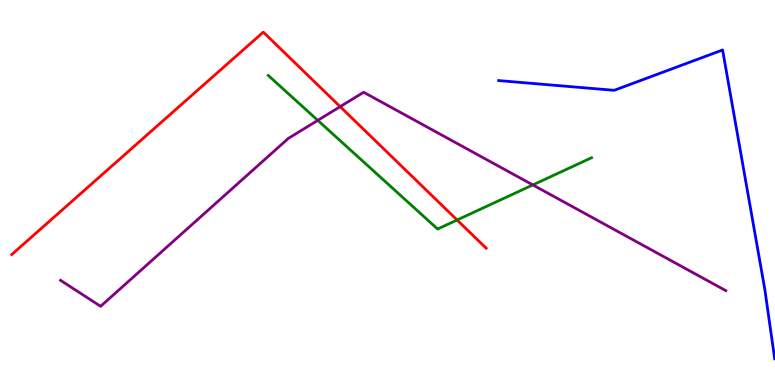[{'lines': ['blue', 'red'], 'intersections': []}, {'lines': ['green', 'red'], 'intersections': [{'x': 5.9, 'y': 4.29}]}, {'lines': ['purple', 'red'], 'intersections': [{'x': 4.39, 'y': 7.23}]}, {'lines': ['blue', 'green'], 'intersections': []}, {'lines': ['blue', 'purple'], 'intersections': []}, {'lines': ['green', 'purple'], 'intersections': [{'x': 4.1, 'y': 6.87}, {'x': 6.88, 'y': 5.2}]}]